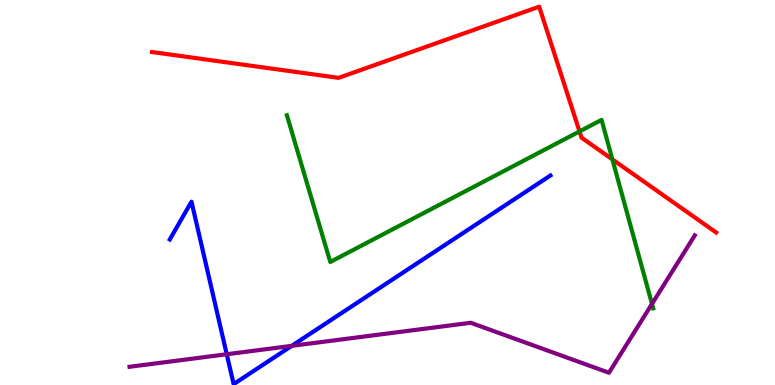[{'lines': ['blue', 'red'], 'intersections': []}, {'lines': ['green', 'red'], 'intersections': [{'x': 7.48, 'y': 6.59}, {'x': 7.9, 'y': 5.86}]}, {'lines': ['purple', 'red'], 'intersections': []}, {'lines': ['blue', 'green'], 'intersections': []}, {'lines': ['blue', 'purple'], 'intersections': [{'x': 2.93, 'y': 0.799}, {'x': 3.76, 'y': 1.02}]}, {'lines': ['green', 'purple'], 'intersections': [{'x': 8.41, 'y': 2.11}]}]